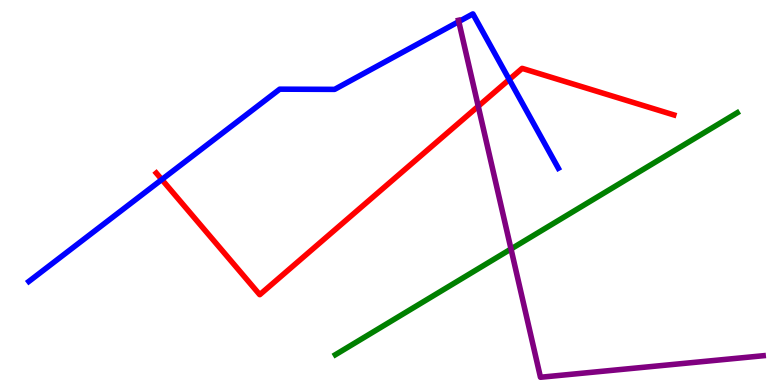[{'lines': ['blue', 'red'], 'intersections': [{'x': 2.09, 'y': 5.34}, {'x': 6.57, 'y': 7.93}]}, {'lines': ['green', 'red'], 'intersections': []}, {'lines': ['purple', 'red'], 'intersections': [{'x': 6.17, 'y': 7.24}]}, {'lines': ['blue', 'green'], 'intersections': []}, {'lines': ['blue', 'purple'], 'intersections': [{'x': 5.92, 'y': 9.44}]}, {'lines': ['green', 'purple'], 'intersections': [{'x': 6.59, 'y': 3.53}]}]